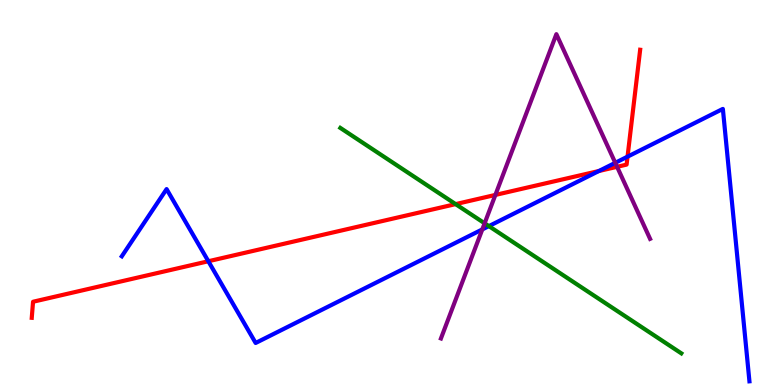[{'lines': ['blue', 'red'], 'intersections': [{'x': 2.69, 'y': 3.21}, {'x': 7.73, 'y': 5.56}, {'x': 8.1, 'y': 5.93}]}, {'lines': ['green', 'red'], 'intersections': [{'x': 5.88, 'y': 4.7}]}, {'lines': ['purple', 'red'], 'intersections': [{'x': 6.39, 'y': 4.94}, {'x': 7.96, 'y': 5.67}]}, {'lines': ['blue', 'green'], 'intersections': [{'x': 6.31, 'y': 4.13}]}, {'lines': ['blue', 'purple'], 'intersections': [{'x': 6.22, 'y': 4.04}, {'x': 7.94, 'y': 5.77}]}, {'lines': ['green', 'purple'], 'intersections': [{'x': 6.25, 'y': 4.2}]}]